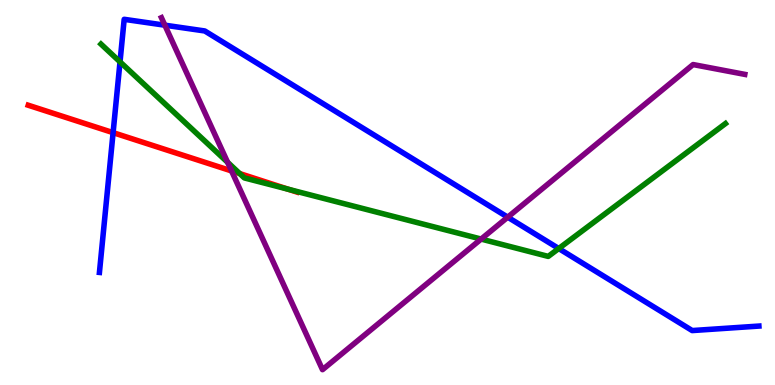[{'lines': ['blue', 'red'], 'intersections': [{'x': 1.46, 'y': 6.55}]}, {'lines': ['green', 'red'], 'intersections': [{'x': 3.09, 'y': 5.49}, {'x': 3.72, 'y': 5.08}]}, {'lines': ['purple', 'red'], 'intersections': [{'x': 2.99, 'y': 5.56}]}, {'lines': ['blue', 'green'], 'intersections': [{'x': 1.55, 'y': 8.39}, {'x': 7.21, 'y': 3.54}]}, {'lines': ['blue', 'purple'], 'intersections': [{'x': 2.13, 'y': 9.35}, {'x': 6.55, 'y': 4.36}]}, {'lines': ['green', 'purple'], 'intersections': [{'x': 2.94, 'y': 5.79}, {'x': 6.21, 'y': 3.79}]}]